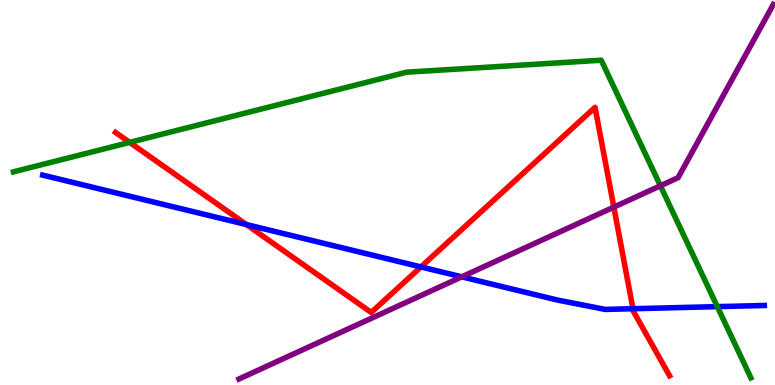[{'lines': ['blue', 'red'], 'intersections': [{'x': 3.18, 'y': 4.17}, {'x': 5.43, 'y': 3.07}, {'x': 8.17, 'y': 1.98}]}, {'lines': ['green', 'red'], 'intersections': [{'x': 1.67, 'y': 6.3}]}, {'lines': ['purple', 'red'], 'intersections': [{'x': 7.92, 'y': 4.62}]}, {'lines': ['blue', 'green'], 'intersections': [{'x': 9.26, 'y': 2.04}]}, {'lines': ['blue', 'purple'], 'intersections': [{'x': 5.96, 'y': 2.81}]}, {'lines': ['green', 'purple'], 'intersections': [{'x': 8.52, 'y': 5.17}]}]